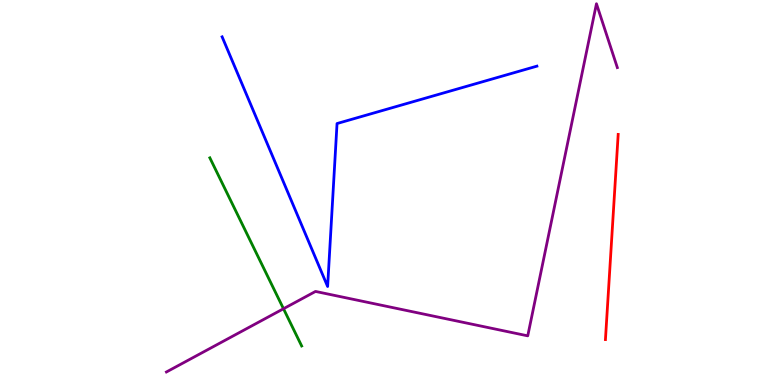[{'lines': ['blue', 'red'], 'intersections': []}, {'lines': ['green', 'red'], 'intersections': []}, {'lines': ['purple', 'red'], 'intersections': []}, {'lines': ['blue', 'green'], 'intersections': []}, {'lines': ['blue', 'purple'], 'intersections': []}, {'lines': ['green', 'purple'], 'intersections': [{'x': 3.66, 'y': 1.98}]}]